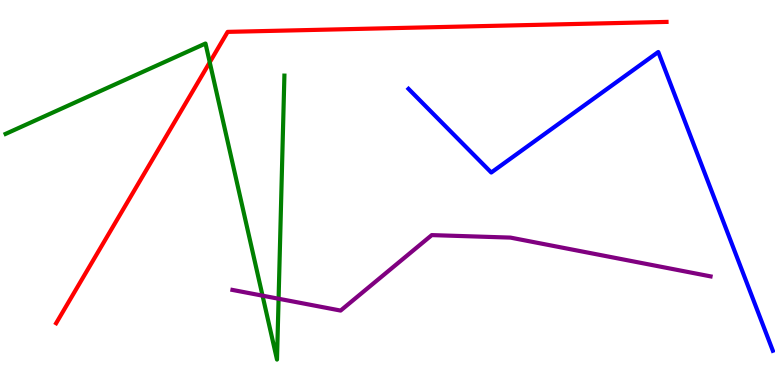[{'lines': ['blue', 'red'], 'intersections': []}, {'lines': ['green', 'red'], 'intersections': [{'x': 2.71, 'y': 8.38}]}, {'lines': ['purple', 'red'], 'intersections': []}, {'lines': ['blue', 'green'], 'intersections': []}, {'lines': ['blue', 'purple'], 'intersections': []}, {'lines': ['green', 'purple'], 'intersections': [{'x': 3.39, 'y': 2.32}, {'x': 3.59, 'y': 2.24}]}]